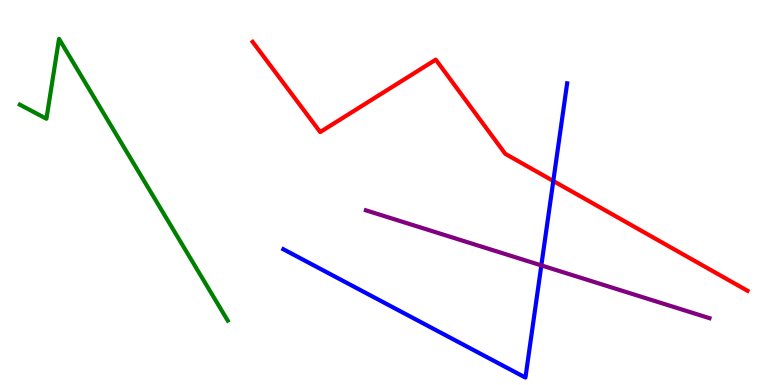[{'lines': ['blue', 'red'], 'intersections': [{'x': 7.14, 'y': 5.3}]}, {'lines': ['green', 'red'], 'intersections': []}, {'lines': ['purple', 'red'], 'intersections': []}, {'lines': ['blue', 'green'], 'intersections': []}, {'lines': ['blue', 'purple'], 'intersections': [{'x': 6.98, 'y': 3.11}]}, {'lines': ['green', 'purple'], 'intersections': []}]